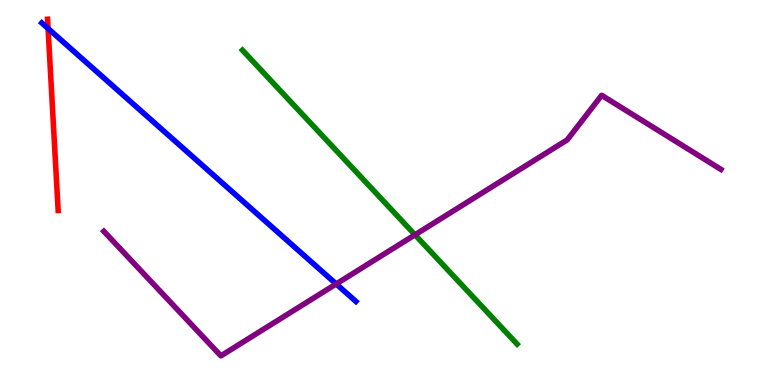[{'lines': ['blue', 'red'], 'intersections': [{'x': 0.62, 'y': 9.26}]}, {'lines': ['green', 'red'], 'intersections': []}, {'lines': ['purple', 'red'], 'intersections': []}, {'lines': ['blue', 'green'], 'intersections': []}, {'lines': ['blue', 'purple'], 'intersections': [{'x': 4.34, 'y': 2.62}]}, {'lines': ['green', 'purple'], 'intersections': [{'x': 5.35, 'y': 3.9}]}]